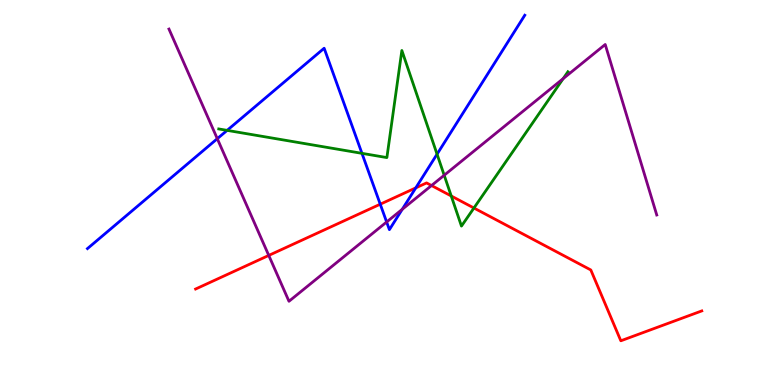[{'lines': ['blue', 'red'], 'intersections': [{'x': 4.91, 'y': 4.7}, {'x': 5.36, 'y': 5.12}]}, {'lines': ['green', 'red'], 'intersections': [{'x': 5.82, 'y': 4.91}, {'x': 6.12, 'y': 4.6}]}, {'lines': ['purple', 'red'], 'intersections': [{'x': 3.47, 'y': 3.37}, {'x': 5.57, 'y': 5.18}]}, {'lines': ['blue', 'green'], 'intersections': [{'x': 2.93, 'y': 6.61}, {'x': 4.67, 'y': 6.02}, {'x': 5.64, 'y': 6.0}]}, {'lines': ['blue', 'purple'], 'intersections': [{'x': 2.8, 'y': 6.4}, {'x': 4.99, 'y': 4.23}, {'x': 5.19, 'y': 4.56}]}, {'lines': ['green', 'purple'], 'intersections': [{'x': 5.73, 'y': 5.45}, {'x': 7.27, 'y': 7.96}]}]